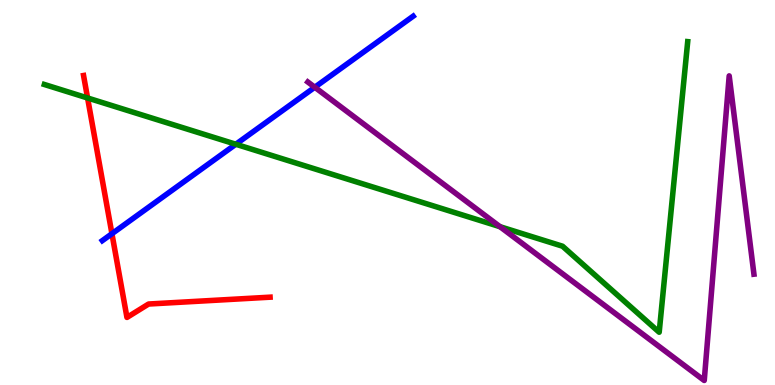[{'lines': ['blue', 'red'], 'intersections': [{'x': 1.44, 'y': 3.93}]}, {'lines': ['green', 'red'], 'intersections': [{'x': 1.13, 'y': 7.45}]}, {'lines': ['purple', 'red'], 'intersections': []}, {'lines': ['blue', 'green'], 'intersections': [{'x': 3.04, 'y': 6.25}]}, {'lines': ['blue', 'purple'], 'intersections': [{'x': 4.06, 'y': 7.73}]}, {'lines': ['green', 'purple'], 'intersections': [{'x': 6.45, 'y': 4.11}]}]